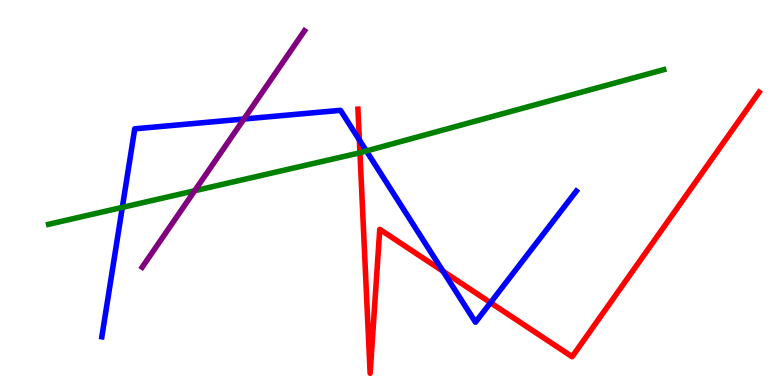[{'lines': ['blue', 'red'], 'intersections': [{'x': 4.64, 'y': 6.37}, {'x': 5.72, 'y': 2.96}, {'x': 6.33, 'y': 2.14}]}, {'lines': ['green', 'red'], 'intersections': [{'x': 4.64, 'y': 6.03}]}, {'lines': ['purple', 'red'], 'intersections': []}, {'lines': ['blue', 'green'], 'intersections': [{'x': 1.58, 'y': 4.61}, {'x': 4.73, 'y': 6.08}]}, {'lines': ['blue', 'purple'], 'intersections': [{'x': 3.15, 'y': 6.91}]}, {'lines': ['green', 'purple'], 'intersections': [{'x': 2.51, 'y': 5.05}]}]